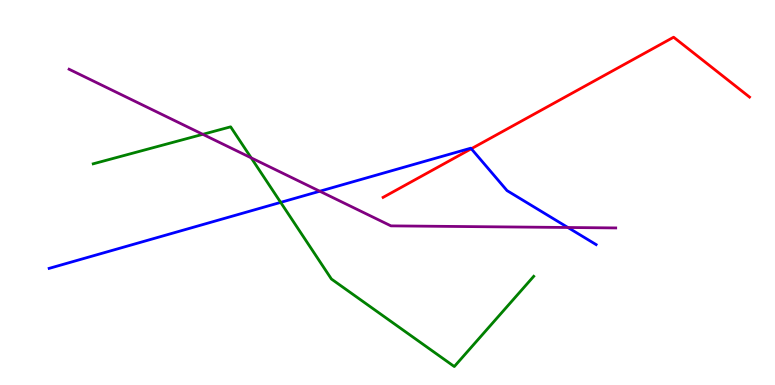[{'lines': ['blue', 'red'], 'intersections': [{'x': 6.08, 'y': 6.14}]}, {'lines': ['green', 'red'], 'intersections': []}, {'lines': ['purple', 'red'], 'intersections': []}, {'lines': ['blue', 'green'], 'intersections': [{'x': 3.62, 'y': 4.74}]}, {'lines': ['blue', 'purple'], 'intersections': [{'x': 4.13, 'y': 5.03}, {'x': 7.33, 'y': 4.09}]}, {'lines': ['green', 'purple'], 'intersections': [{'x': 2.62, 'y': 6.51}, {'x': 3.24, 'y': 5.9}]}]